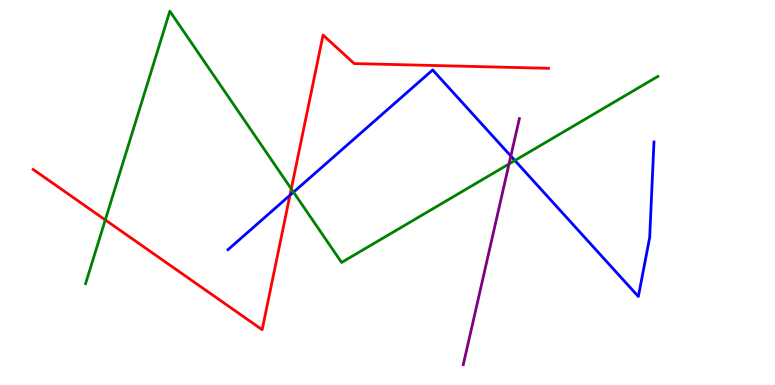[{'lines': ['blue', 'red'], 'intersections': [{'x': 3.74, 'y': 4.93}]}, {'lines': ['green', 'red'], 'intersections': [{'x': 1.36, 'y': 4.29}, {'x': 3.76, 'y': 5.09}]}, {'lines': ['purple', 'red'], 'intersections': []}, {'lines': ['blue', 'green'], 'intersections': [{'x': 3.79, 'y': 5.01}, {'x': 6.64, 'y': 5.83}]}, {'lines': ['blue', 'purple'], 'intersections': [{'x': 6.59, 'y': 5.95}]}, {'lines': ['green', 'purple'], 'intersections': [{'x': 6.57, 'y': 5.74}]}]